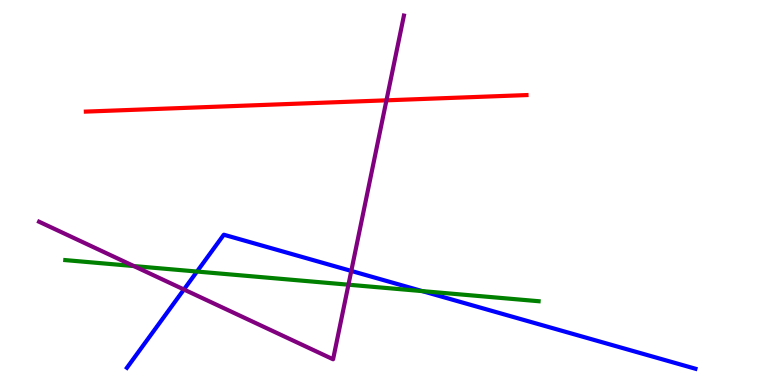[{'lines': ['blue', 'red'], 'intersections': []}, {'lines': ['green', 'red'], 'intersections': []}, {'lines': ['purple', 'red'], 'intersections': [{'x': 4.99, 'y': 7.39}]}, {'lines': ['blue', 'green'], 'intersections': [{'x': 2.54, 'y': 2.95}, {'x': 5.45, 'y': 2.44}]}, {'lines': ['blue', 'purple'], 'intersections': [{'x': 2.37, 'y': 2.48}, {'x': 4.53, 'y': 2.96}]}, {'lines': ['green', 'purple'], 'intersections': [{'x': 1.73, 'y': 3.09}, {'x': 4.5, 'y': 2.61}]}]